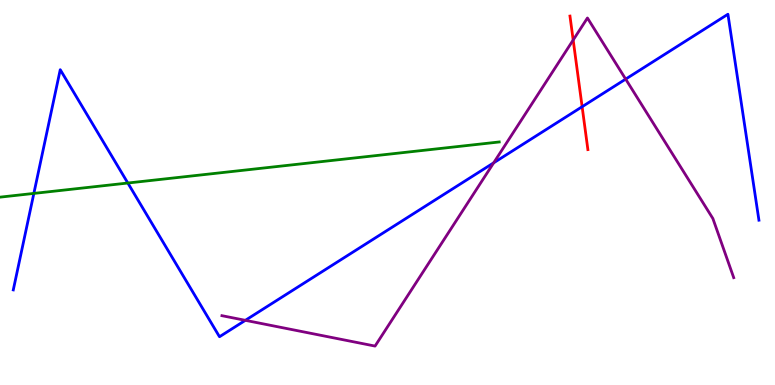[{'lines': ['blue', 'red'], 'intersections': [{'x': 7.51, 'y': 7.23}]}, {'lines': ['green', 'red'], 'intersections': []}, {'lines': ['purple', 'red'], 'intersections': [{'x': 7.4, 'y': 8.96}]}, {'lines': ['blue', 'green'], 'intersections': [{'x': 0.437, 'y': 4.98}, {'x': 1.65, 'y': 5.25}]}, {'lines': ['blue', 'purple'], 'intersections': [{'x': 3.17, 'y': 1.68}, {'x': 6.37, 'y': 5.77}, {'x': 8.07, 'y': 7.95}]}, {'lines': ['green', 'purple'], 'intersections': []}]